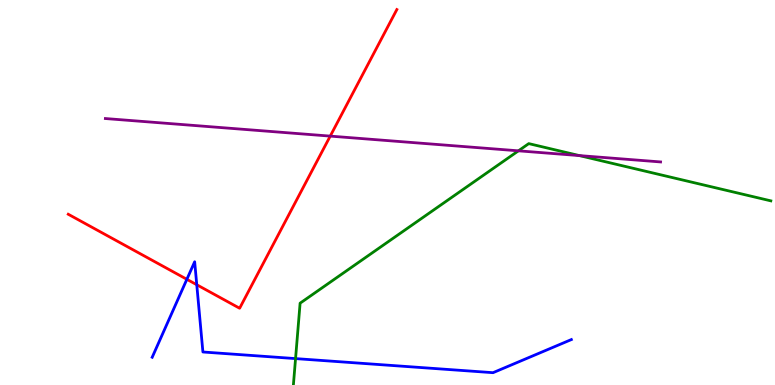[{'lines': ['blue', 'red'], 'intersections': [{'x': 2.41, 'y': 2.75}, {'x': 2.54, 'y': 2.6}]}, {'lines': ['green', 'red'], 'intersections': []}, {'lines': ['purple', 'red'], 'intersections': [{'x': 4.26, 'y': 6.46}]}, {'lines': ['blue', 'green'], 'intersections': [{'x': 3.81, 'y': 0.686}]}, {'lines': ['blue', 'purple'], 'intersections': []}, {'lines': ['green', 'purple'], 'intersections': [{'x': 6.69, 'y': 6.08}, {'x': 7.48, 'y': 5.96}]}]